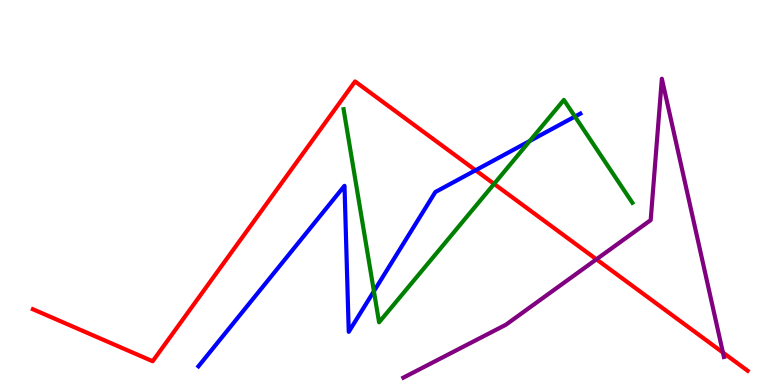[{'lines': ['blue', 'red'], 'intersections': [{'x': 6.14, 'y': 5.58}]}, {'lines': ['green', 'red'], 'intersections': [{'x': 6.38, 'y': 5.22}]}, {'lines': ['purple', 'red'], 'intersections': [{'x': 7.7, 'y': 3.26}, {'x': 9.33, 'y': 0.843}]}, {'lines': ['blue', 'green'], 'intersections': [{'x': 4.82, 'y': 2.44}, {'x': 6.84, 'y': 6.34}, {'x': 7.42, 'y': 6.97}]}, {'lines': ['blue', 'purple'], 'intersections': []}, {'lines': ['green', 'purple'], 'intersections': []}]